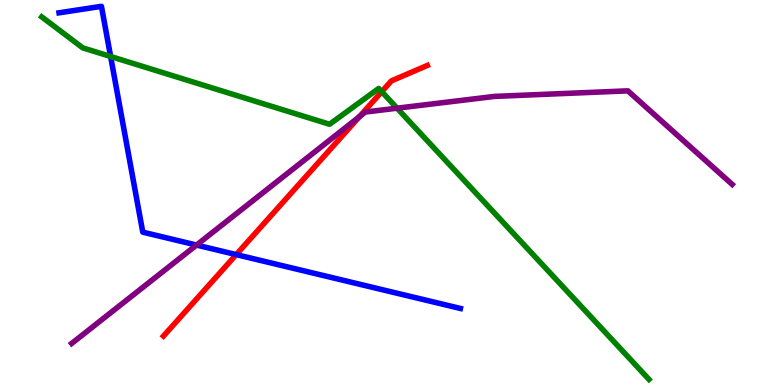[{'lines': ['blue', 'red'], 'intersections': [{'x': 3.05, 'y': 3.39}]}, {'lines': ['green', 'red'], 'intersections': [{'x': 4.93, 'y': 7.62}]}, {'lines': ['purple', 'red'], 'intersections': [{'x': 4.64, 'y': 6.97}]}, {'lines': ['blue', 'green'], 'intersections': [{'x': 1.43, 'y': 8.53}]}, {'lines': ['blue', 'purple'], 'intersections': [{'x': 2.54, 'y': 3.63}]}, {'lines': ['green', 'purple'], 'intersections': [{'x': 5.12, 'y': 7.19}]}]